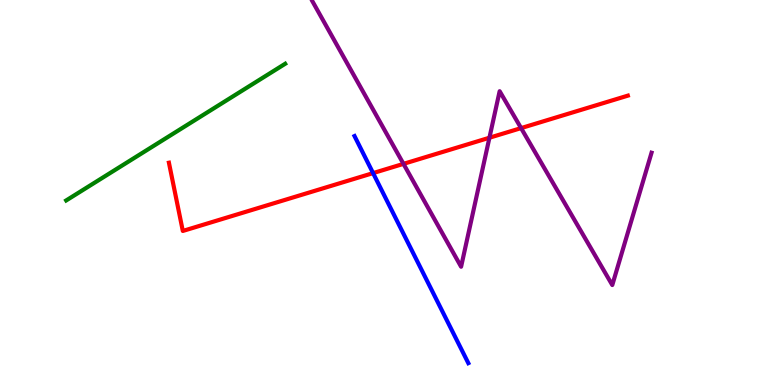[{'lines': ['blue', 'red'], 'intersections': [{'x': 4.81, 'y': 5.5}]}, {'lines': ['green', 'red'], 'intersections': []}, {'lines': ['purple', 'red'], 'intersections': [{'x': 5.21, 'y': 5.74}, {'x': 6.32, 'y': 6.42}, {'x': 6.72, 'y': 6.67}]}, {'lines': ['blue', 'green'], 'intersections': []}, {'lines': ['blue', 'purple'], 'intersections': []}, {'lines': ['green', 'purple'], 'intersections': []}]